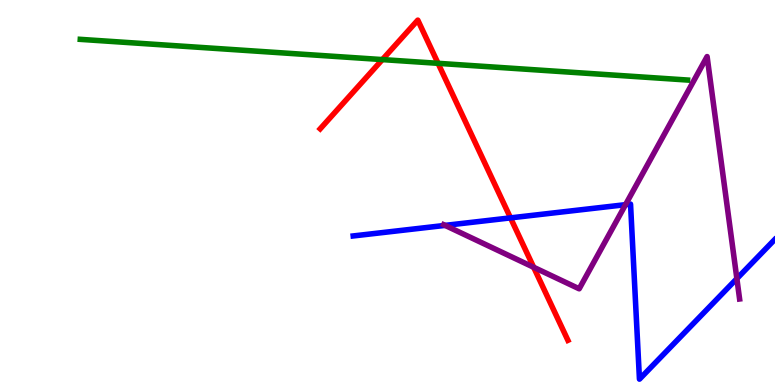[{'lines': ['blue', 'red'], 'intersections': [{'x': 6.59, 'y': 4.34}]}, {'lines': ['green', 'red'], 'intersections': [{'x': 4.93, 'y': 8.45}, {'x': 5.65, 'y': 8.36}]}, {'lines': ['purple', 'red'], 'intersections': [{'x': 6.89, 'y': 3.06}]}, {'lines': ['blue', 'green'], 'intersections': []}, {'lines': ['blue', 'purple'], 'intersections': [{'x': 5.74, 'y': 4.15}, {'x': 8.07, 'y': 4.68}, {'x': 9.51, 'y': 2.76}]}, {'lines': ['green', 'purple'], 'intersections': []}]